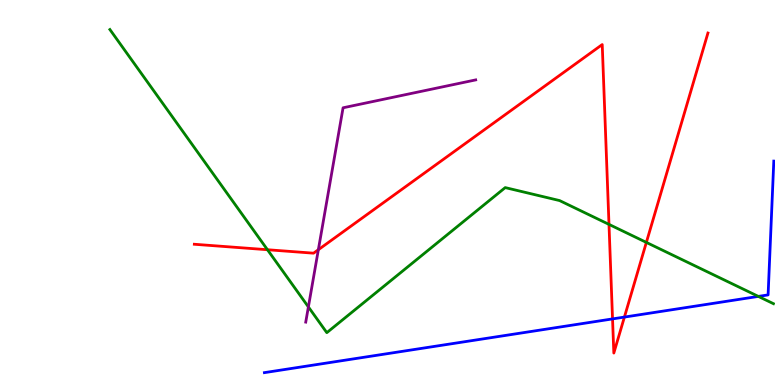[{'lines': ['blue', 'red'], 'intersections': [{'x': 7.9, 'y': 1.72}, {'x': 8.06, 'y': 1.76}]}, {'lines': ['green', 'red'], 'intersections': [{'x': 3.45, 'y': 3.51}, {'x': 7.86, 'y': 4.17}, {'x': 8.34, 'y': 3.7}]}, {'lines': ['purple', 'red'], 'intersections': [{'x': 4.11, 'y': 3.51}]}, {'lines': ['blue', 'green'], 'intersections': [{'x': 9.79, 'y': 2.3}]}, {'lines': ['blue', 'purple'], 'intersections': []}, {'lines': ['green', 'purple'], 'intersections': [{'x': 3.98, 'y': 2.03}]}]